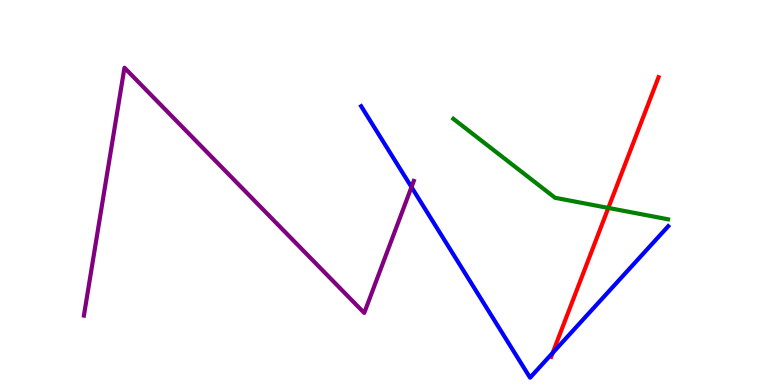[{'lines': ['blue', 'red'], 'intersections': [{'x': 7.13, 'y': 0.833}]}, {'lines': ['green', 'red'], 'intersections': [{'x': 7.85, 'y': 4.6}]}, {'lines': ['purple', 'red'], 'intersections': []}, {'lines': ['blue', 'green'], 'intersections': []}, {'lines': ['blue', 'purple'], 'intersections': [{'x': 5.31, 'y': 5.14}]}, {'lines': ['green', 'purple'], 'intersections': []}]